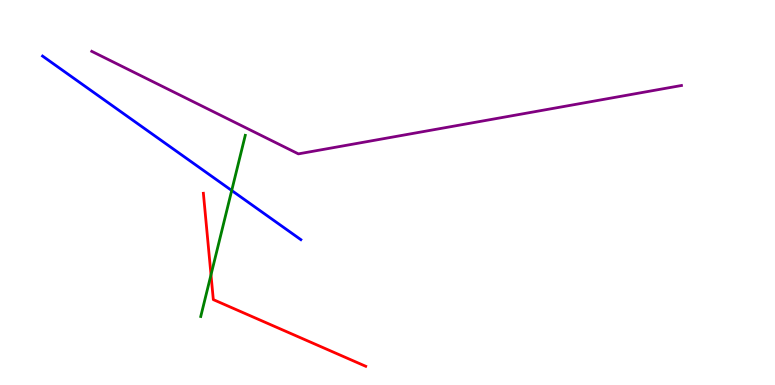[{'lines': ['blue', 'red'], 'intersections': []}, {'lines': ['green', 'red'], 'intersections': [{'x': 2.72, 'y': 2.86}]}, {'lines': ['purple', 'red'], 'intersections': []}, {'lines': ['blue', 'green'], 'intersections': [{'x': 2.99, 'y': 5.05}]}, {'lines': ['blue', 'purple'], 'intersections': []}, {'lines': ['green', 'purple'], 'intersections': []}]